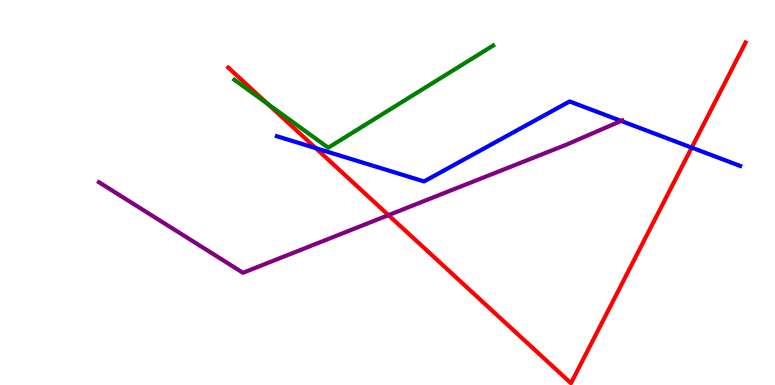[{'lines': ['blue', 'red'], 'intersections': [{'x': 4.07, 'y': 6.15}, {'x': 8.93, 'y': 6.17}]}, {'lines': ['green', 'red'], 'intersections': [{'x': 3.46, 'y': 7.3}]}, {'lines': ['purple', 'red'], 'intersections': [{'x': 5.01, 'y': 4.41}]}, {'lines': ['blue', 'green'], 'intersections': []}, {'lines': ['blue', 'purple'], 'intersections': [{'x': 8.02, 'y': 6.86}]}, {'lines': ['green', 'purple'], 'intersections': []}]